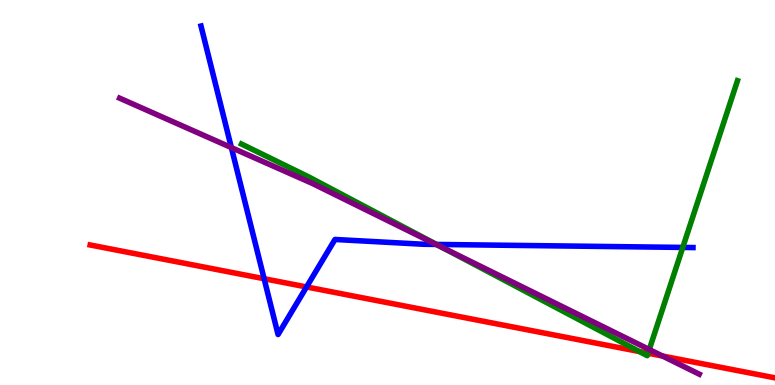[{'lines': ['blue', 'red'], 'intersections': [{'x': 3.41, 'y': 2.76}, {'x': 3.96, 'y': 2.55}]}, {'lines': ['green', 'red'], 'intersections': [{'x': 8.25, 'y': 0.869}, {'x': 8.36, 'y': 0.826}]}, {'lines': ['purple', 'red'], 'intersections': [{'x': 8.55, 'y': 0.753}]}, {'lines': ['blue', 'green'], 'intersections': [{'x': 5.63, 'y': 3.65}, {'x': 8.81, 'y': 3.57}]}, {'lines': ['blue', 'purple'], 'intersections': [{'x': 2.99, 'y': 6.17}, {'x': 5.63, 'y': 3.65}]}, {'lines': ['green', 'purple'], 'intersections': [{'x': 5.71, 'y': 3.57}, {'x': 8.38, 'y': 0.922}]}]